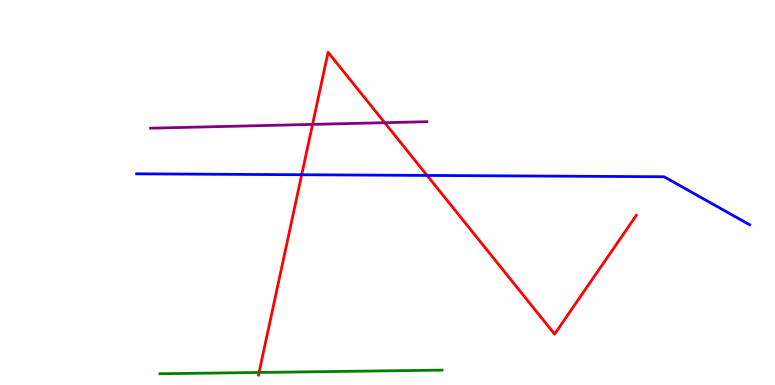[{'lines': ['blue', 'red'], 'intersections': [{'x': 3.89, 'y': 5.46}, {'x': 5.51, 'y': 5.44}]}, {'lines': ['green', 'red'], 'intersections': [{'x': 3.34, 'y': 0.325}]}, {'lines': ['purple', 'red'], 'intersections': [{'x': 4.03, 'y': 6.77}, {'x': 4.96, 'y': 6.81}]}, {'lines': ['blue', 'green'], 'intersections': []}, {'lines': ['blue', 'purple'], 'intersections': []}, {'lines': ['green', 'purple'], 'intersections': []}]